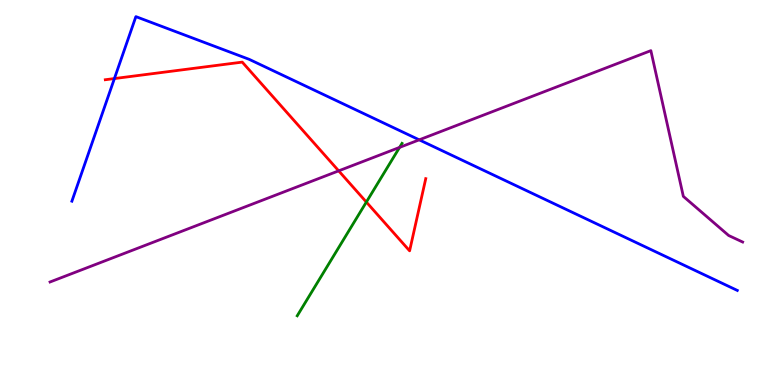[{'lines': ['blue', 'red'], 'intersections': [{'x': 1.48, 'y': 7.96}]}, {'lines': ['green', 'red'], 'intersections': [{'x': 4.73, 'y': 4.75}]}, {'lines': ['purple', 'red'], 'intersections': [{'x': 4.37, 'y': 5.56}]}, {'lines': ['blue', 'green'], 'intersections': []}, {'lines': ['blue', 'purple'], 'intersections': [{'x': 5.41, 'y': 6.37}]}, {'lines': ['green', 'purple'], 'intersections': [{'x': 5.16, 'y': 6.17}]}]